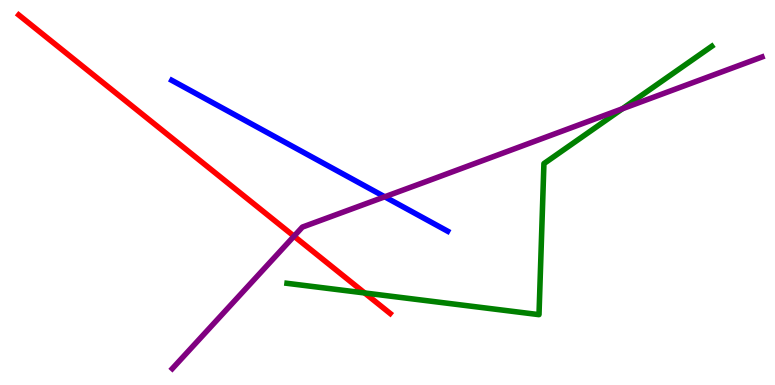[{'lines': ['blue', 'red'], 'intersections': []}, {'lines': ['green', 'red'], 'intersections': [{'x': 4.71, 'y': 2.39}]}, {'lines': ['purple', 'red'], 'intersections': [{'x': 3.79, 'y': 3.87}]}, {'lines': ['blue', 'green'], 'intersections': []}, {'lines': ['blue', 'purple'], 'intersections': [{'x': 4.96, 'y': 4.89}]}, {'lines': ['green', 'purple'], 'intersections': [{'x': 8.03, 'y': 7.17}]}]